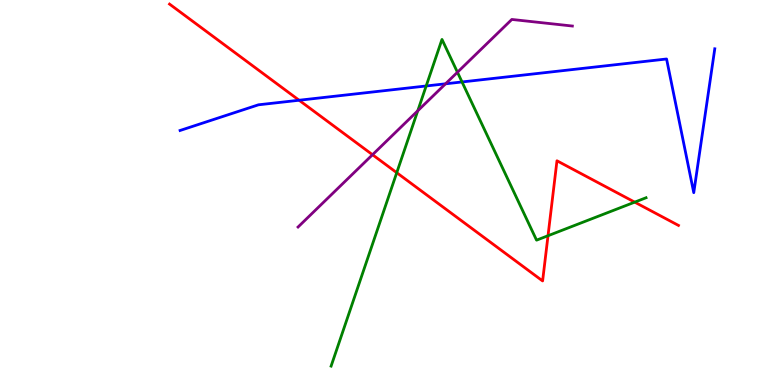[{'lines': ['blue', 'red'], 'intersections': [{'x': 3.86, 'y': 7.4}]}, {'lines': ['green', 'red'], 'intersections': [{'x': 5.12, 'y': 5.51}, {'x': 7.07, 'y': 3.88}, {'x': 8.19, 'y': 4.75}]}, {'lines': ['purple', 'red'], 'intersections': [{'x': 4.81, 'y': 5.98}]}, {'lines': ['blue', 'green'], 'intersections': [{'x': 5.5, 'y': 7.77}, {'x': 5.96, 'y': 7.87}]}, {'lines': ['blue', 'purple'], 'intersections': [{'x': 5.75, 'y': 7.82}]}, {'lines': ['green', 'purple'], 'intersections': [{'x': 5.39, 'y': 7.12}, {'x': 5.9, 'y': 8.12}]}]